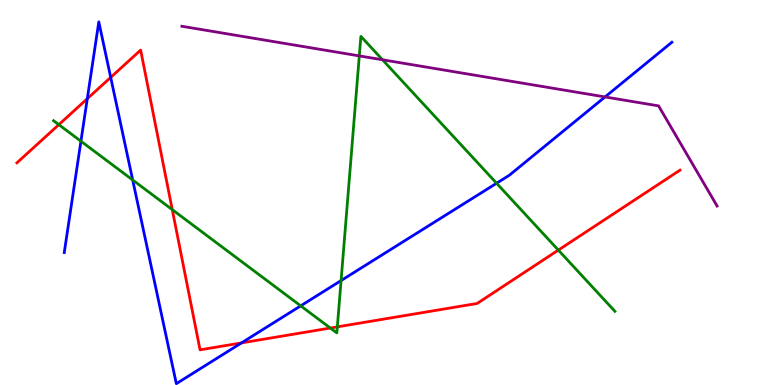[{'lines': ['blue', 'red'], 'intersections': [{'x': 1.13, 'y': 7.44}, {'x': 1.43, 'y': 7.99}, {'x': 3.12, 'y': 1.09}]}, {'lines': ['green', 'red'], 'intersections': [{'x': 0.759, 'y': 6.76}, {'x': 2.22, 'y': 4.55}, {'x': 4.26, 'y': 1.48}, {'x': 4.35, 'y': 1.51}, {'x': 7.2, 'y': 3.5}]}, {'lines': ['purple', 'red'], 'intersections': []}, {'lines': ['blue', 'green'], 'intersections': [{'x': 1.04, 'y': 6.33}, {'x': 1.71, 'y': 5.33}, {'x': 3.88, 'y': 2.06}, {'x': 4.4, 'y': 2.71}, {'x': 6.41, 'y': 5.24}]}, {'lines': ['blue', 'purple'], 'intersections': [{'x': 7.81, 'y': 7.48}]}, {'lines': ['green', 'purple'], 'intersections': [{'x': 4.64, 'y': 8.55}, {'x': 4.94, 'y': 8.45}]}]